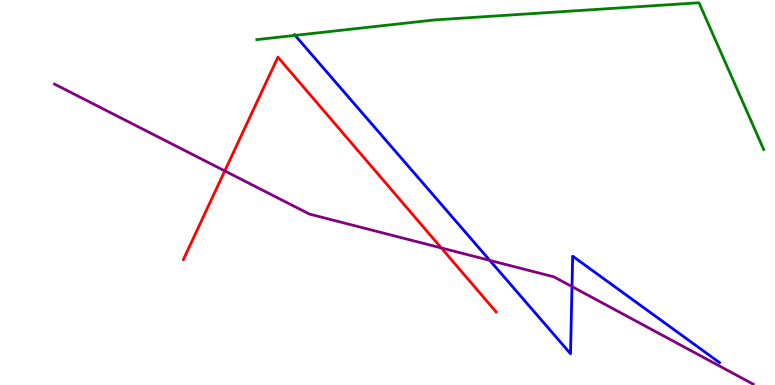[{'lines': ['blue', 'red'], 'intersections': []}, {'lines': ['green', 'red'], 'intersections': []}, {'lines': ['purple', 'red'], 'intersections': [{'x': 2.9, 'y': 5.56}, {'x': 5.69, 'y': 3.56}]}, {'lines': ['blue', 'green'], 'intersections': [{'x': 3.81, 'y': 9.08}]}, {'lines': ['blue', 'purple'], 'intersections': [{'x': 6.32, 'y': 3.24}, {'x': 7.38, 'y': 2.56}]}, {'lines': ['green', 'purple'], 'intersections': []}]